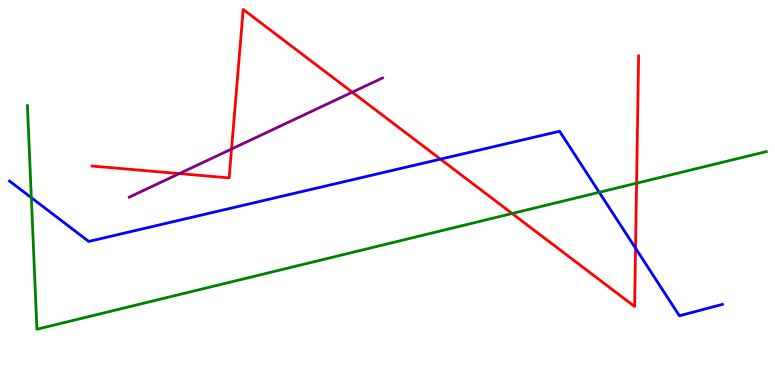[{'lines': ['blue', 'red'], 'intersections': [{'x': 5.68, 'y': 5.87}, {'x': 8.2, 'y': 3.55}]}, {'lines': ['green', 'red'], 'intersections': [{'x': 6.61, 'y': 4.45}, {'x': 8.21, 'y': 5.24}]}, {'lines': ['purple', 'red'], 'intersections': [{'x': 2.31, 'y': 5.49}, {'x': 2.99, 'y': 6.13}, {'x': 4.55, 'y': 7.6}]}, {'lines': ['blue', 'green'], 'intersections': [{'x': 0.404, 'y': 4.87}, {'x': 7.73, 'y': 5.01}]}, {'lines': ['blue', 'purple'], 'intersections': []}, {'lines': ['green', 'purple'], 'intersections': []}]